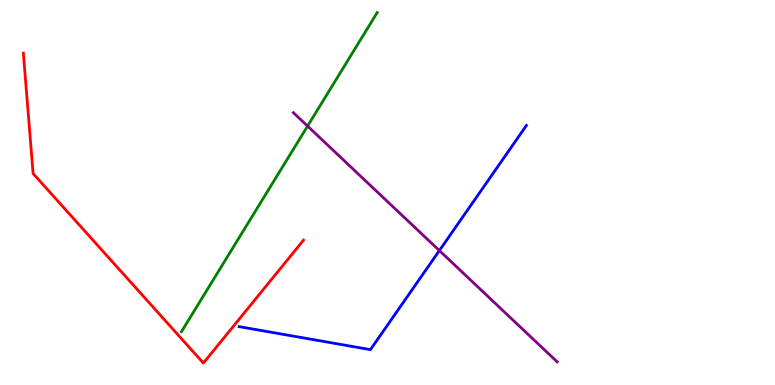[{'lines': ['blue', 'red'], 'intersections': []}, {'lines': ['green', 'red'], 'intersections': []}, {'lines': ['purple', 'red'], 'intersections': []}, {'lines': ['blue', 'green'], 'intersections': []}, {'lines': ['blue', 'purple'], 'intersections': [{'x': 5.67, 'y': 3.49}]}, {'lines': ['green', 'purple'], 'intersections': [{'x': 3.97, 'y': 6.72}]}]